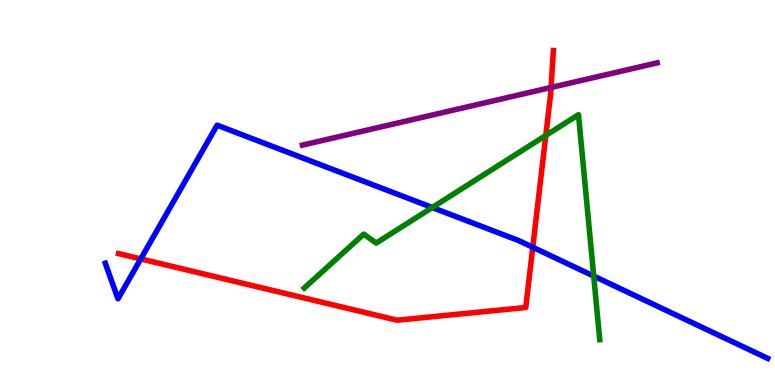[{'lines': ['blue', 'red'], 'intersections': [{'x': 1.82, 'y': 3.28}, {'x': 6.87, 'y': 3.58}]}, {'lines': ['green', 'red'], 'intersections': [{'x': 7.04, 'y': 6.48}]}, {'lines': ['purple', 'red'], 'intersections': [{'x': 7.11, 'y': 7.73}]}, {'lines': ['blue', 'green'], 'intersections': [{'x': 5.58, 'y': 4.61}, {'x': 7.66, 'y': 2.83}]}, {'lines': ['blue', 'purple'], 'intersections': []}, {'lines': ['green', 'purple'], 'intersections': []}]